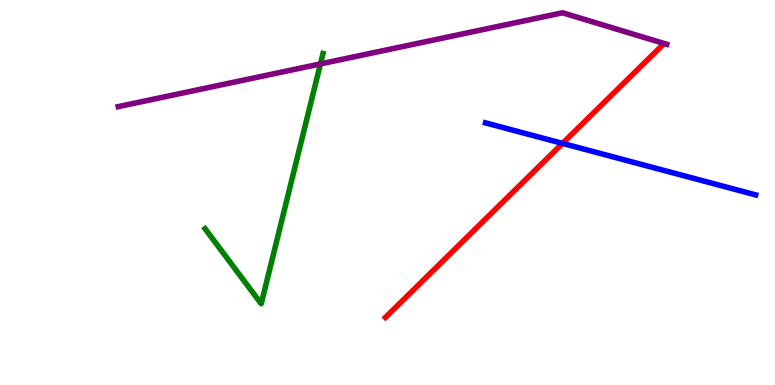[{'lines': ['blue', 'red'], 'intersections': [{'x': 7.26, 'y': 6.28}]}, {'lines': ['green', 'red'], 'intersections': []}, {'lines': ['purple', 'red'], 'intersections': []}, {'lines': ['blue', 'green'], 'intersections': []}, {'lines': ['blue', 'purple'], 'intersections': []}, {'lines': ['green', 'purple'], 'intersections': [{'x': 4.13, 'y': 8.34}]}]